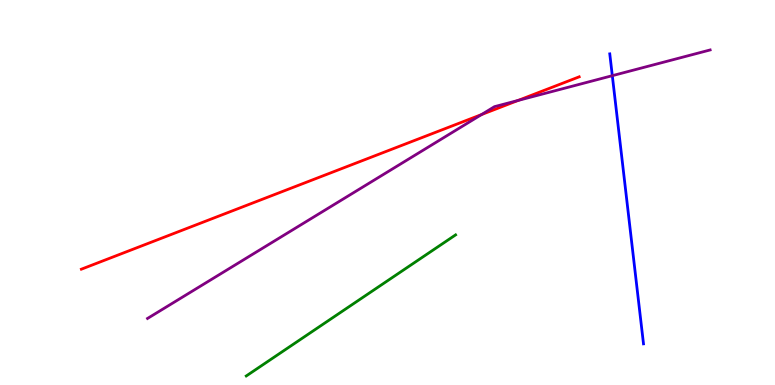[{'lines': ['blue', 'red'], 'intersections': []}, {'lines': ['green', 'red'], 'intersections': []}, {'lines': ['purple', 'red'], 'intersections': [{'x': 6.21, 'y': 7.02}, {'x': 6.68, 'y': 7.39}]}, {'lines': ['blue', 'green'], 'intersections': []}, {'lines': ['blue', 'purple'], 'intersections': [{'x': 7.9, 'y': 8.03}]}, {'lines': ['green', 'purple'], 'intersections': []}]